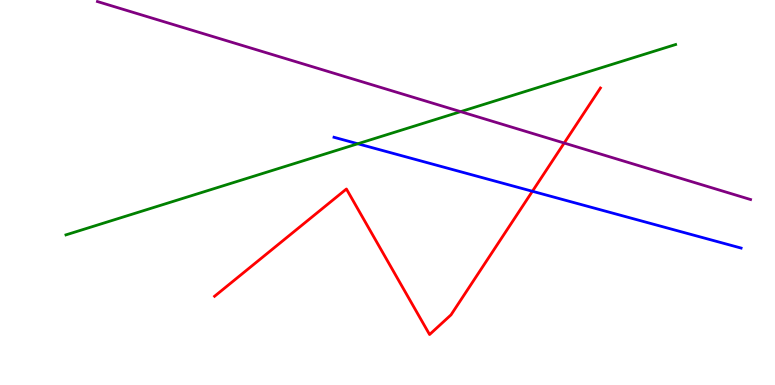[{'lines': ['blue', 'red'], 'intersections': [{'x': 6.87, 'y': 5.03}]}, {'lines': ['green', 'red'], 'intersections': []}, {'lines': ['purple', 'red'], 'intersections': [{'x': 7.28, 'y': 6.28}]}, {'lines': ['blue', 'green'], 'intersections': [{'x': 4.62, 'y': 6.27}]}, {'lines': ['blue', 'purple'], 'intersections': []}, {'lines': ['green', 'purple'], 'intersections': [{'x': 5.94, 'y': 7.1}]}]